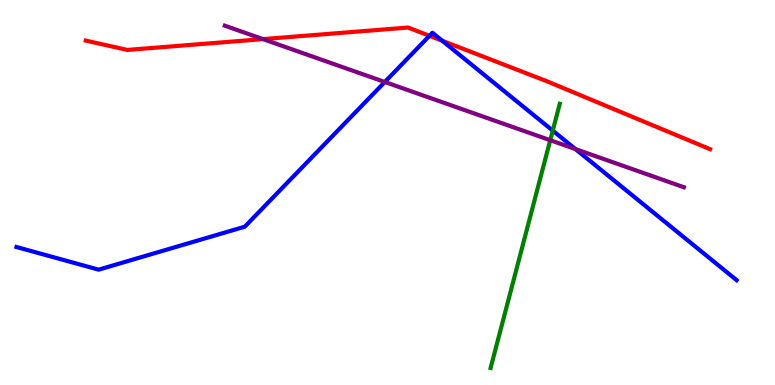[{'lines': ['blue', 'red'], 'intersections': [{'x': 5.54, 'y': 9.07}, {'x': 5.71, 'y': 8.94}]}, {'lines': ['green', 'red'], 'intersections': []}, {'lines': ['purple', 'red'], 'intersections': [{'x': 3.39, 'y': 8.98}]}, {'lines': ['blue', 'green'], 'intersections': [{'x': 7.13, 'y': 6.61}]}, {'lines': ['blue', 'purple'], 'intersections': [{'x': 4.97, 'y': 7.87}, {'x': 7.43, 'y': 6.13}]}, {'lines': ['green', 'purple'], 'intersections': [{'x': 7.1, 'y': 6.36}]}]